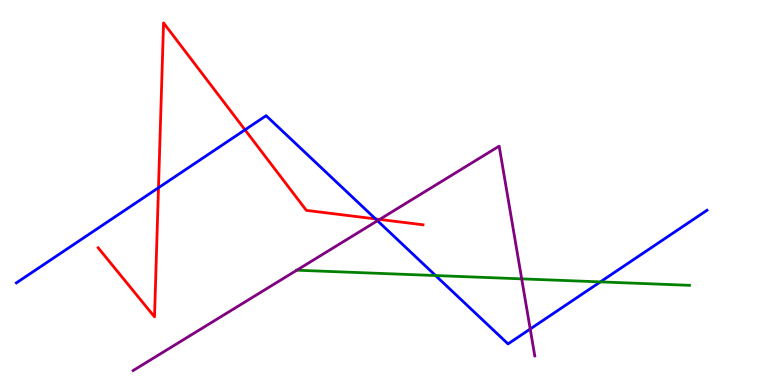[{'lines': ['blue', 'red'], 'intersections': [{'x': 2.05, 'y': 5.12}, {'x': 3.16, 'y': 6.63}, {'x': 4.85, 'y': 4.31}]}, {'lines': ['green', 'red'], 'intersections': []}, {'lines': ['purple', 'red'], 'intersections': [{'x': 4.9, 'y': 4.3}]}, {'lines': ['blue', 'green'], 'intersections': [{'x': 5.62, 'y': 2.84}, {'x': 7.75, 'y': 2.68}]}, {'lines': ['blue', 'purple'], 'intersections': [{'x': 4.87, 'y': 4.27}, {'x': 6.84, 'y': 1.45}]}, {'lines': ['green', 'purple'], 'intersections': [{'x': 3.83, 'y': 2.98}, {'x': 6.73, 'y': 2.76}]}]